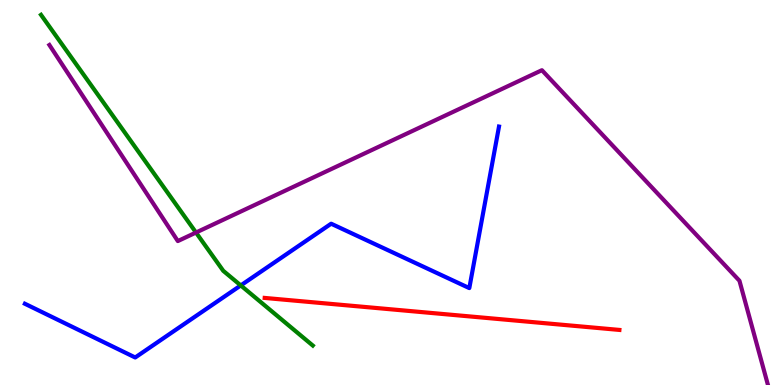[{'lines': ['blue', 'red'], 'intersections': []}, {'lines': ['green', 'red'], 'intersections': []}, {'lines': ['purple', 'red'], 'intersections': []}, {'lines': ['blue', 'green'], 'intersections': [{'x': 3.11, 'y': 2.59}]}, {'lines': ['blue', 'purple'], 'intersections': []}, {'lines': ['green', 'purple'], 'intersections': [{'x': 2.53, 'y': 3.96}]}]